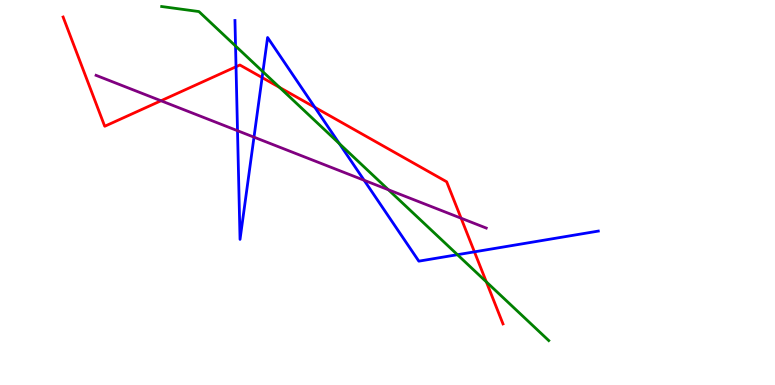[{'lines': ['blue', 'red'], 'intersections': [{'x': 3.05, 'y': 8.27}, {'x': 3.38, 'y': 7.99}, {'x': 4.06, 'y': 7.21}, {'x': 6.12, 'y': 3.46}]}, {'lines': ['green', 'red'], 'intersections': [{'x': 3.61, 'y': 7.73}, {'x': 6.28, 'y': 2.68}]}, {'lines': ['purple', 'red'], 'intersections': [{'x': 2.08, 'y': 7.38}, {'x': 5.95, 'y': 4.33}]}, {'lines': ['blue', 'green'], 'intersections': [{'x': 3.04, 'y': 8.81}, {'x': 3.39, 'y': 8.14}, {'x': 4.38, 'y': 6.27}, {'x': 5.9, 'y': 3.38}]}, {'lines': ['blue', 'purple'], 'intersections': [{'x': 3.06, 'y': 6.61}, {'x': 3.28, 'y': 6.44}, {'x': 4.7, 'y': 5.32}]}, {'lines': ['green', 'purple'], 'intersections': [{'x': 5.01, 'y': 5.07}]}]